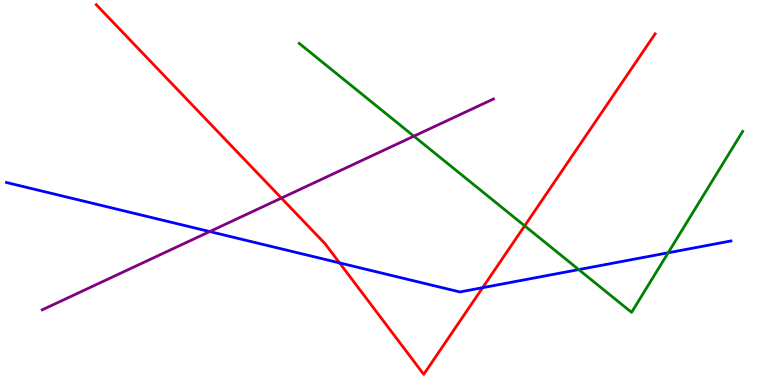[{'lines': ['blue', 'red'], 'intersections': [{'x': 4.38, 'y': 3.17}, {'x': 6.23, 'y': 2.53}]}, {'lines': ['green', 'red'], 'intersections': [{'x': 6.77, 'y': 4.13}]}, {'lines': ['purple', 'red'], 'intersections': [{'x': 3.63, 'y': 4.85}]}, {'lines': ['blue', 'green'], 'intersections': [{'x': 7.47, 'y': 3.0}, {'x': 8.62, 'y': 3.43}]}, {'lines': ['blue', 'purple'], 'intersections': [{'x': 2.71, 'y': 3.99}]}, {'lines': ['green', 'purple'], 'intersections': [{'x': 5.34, 'y': 6.46}]}]